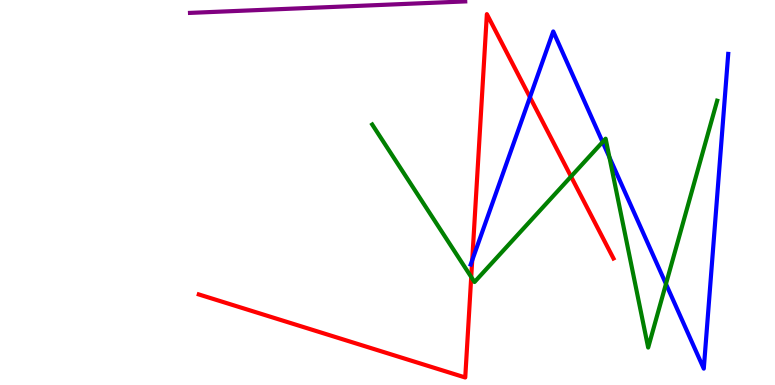[{'lines': ['blue', 'red'], 'intersections': [{'x': 6.09, 'y': 3.24}, {'x': 6.84, 'y': 7.47}]}, {'lines': ['green', 'red'], 'intersections': [{'x': 6.08, 'y': 2.81}, {'x': 7.37, 'y': 5.41}]}, {'lines': ['purple', 'red'], 'intersections': []}, {'lines': ['blue', 'green'], 'intersections': [{'x': 7.78, 'y': 6.31}, {'x': 7.86, 'y': 5.91}, {'x': 8.59, 'y': 2.62}]}, {'lines': ['blue', 'purple'], 'intersections': []}, {'lines': ['green', 'purple'], 'intersections': []}]